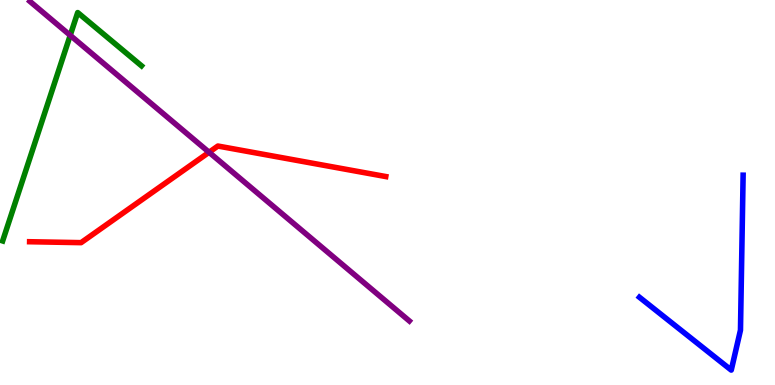[{'lines': ['blue', 'red'], 'intersections': []}, {'lines': ['green', 'red'], 'intersections': []}, {'lines': ['purple', 'red'], 'intersections': [{'x': 2.7, 'y': 6.04}]}, {'lines': ['blue', 'green'], 'intersections': []}, {'lines': ['blue', 'purple'], 'intersections': []}, {'lines': ['green', 'purple'], 'intersections': [{'x': 0.906, 'y': 9.08}]}]